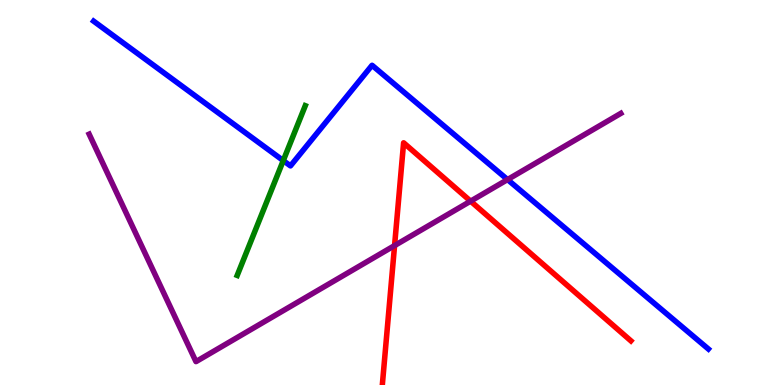[{'lines': ['blue', 'red'], 'intersections': []}, {'lines': ['green', 'red'], 'intersections': []}, {'lines': ['purple', 'red'], 'intersections': [{'x': 5.09, 'y': 3.62}, {'x': 6.07, 'y': 4.78}]}, {'lines': ['blue', 'green'], 'intersections': [{'x': 3.66, 'y': 5.83}]}, {'lines': ['blue', 'purple'], 'intersections': [{'x': 6.55, 'y': 5.34}]}, {'lines': ['green', 'purple'], 'intersections': []}]